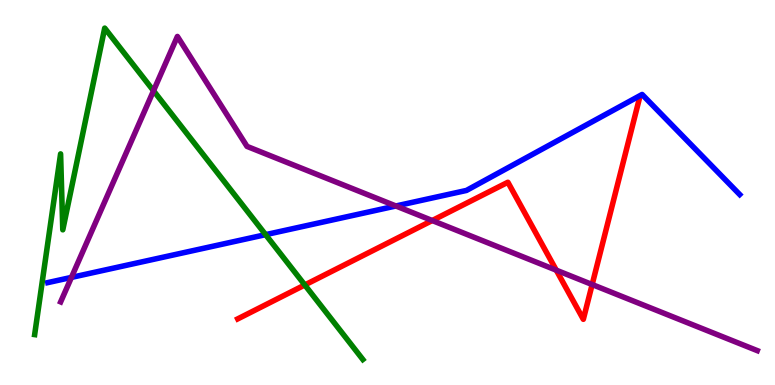[{'lines': ['blue', 'red'], 'intersections': []}, {'lines': ['green', 'red'], 'intersections': [{'x': 3.93, 'y': 2.6}]}, {'lines': ['purple', 'red'], 'intersections': [{'x': 5.58, 'y': 4.27}, {'x': 7.18, 'y': 2.98}, {'x': 7.64, 'y': 2.61}]}, {'lines': ['blue', 'green'], 'intersections': [{'x': 3.43, 'y': 3.91}]}, {'lines': ['blue', 'purple'], 'intersections': [{'x': 0.922, 'y': 2.79}, {'x': 5.11, 'y': 4.65}]}, {'lines': ['green', 'purple'], 'intersections': [{'x': 1.98, 'y': 7.64}]}]